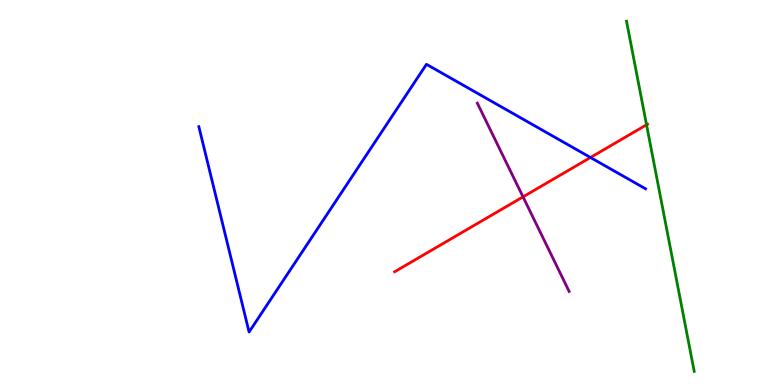[{'lines': ['blue', 'red'], 'intersections': [{'x': 7.62, 'y': 5.91}]}, {'lines': ['green', 'red'], 'intersections': [{'x': 8.34, 'y': 6.76}]}, {'lines': ['purple', 'red'], 'intersections': [{'x': 6.75, 'y': 4.89}]}, {'lines': ['blue', 'green'], 'intersections': []}, {'lines': ['blue', 'purple'], 'intersections': []}, {'lines': ['green', 'purple'], 'intersections': []}]